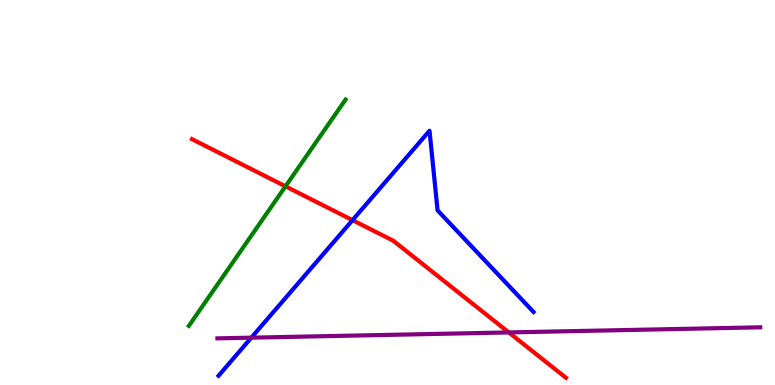[{'lines': ['blue', 'red'], 'intersections': [{'x': 4.55, 'y': 4.28}]}, {'lines': ['green', 'red'], 'intersections': [{'x': 3.68, 'y': 5.16}]}, {'lines': ['purple', 'red'], 'intersections': [{'x': 6.57, 'y': 1.37}]}, {'lines': ['blue', 'green'], 'intersections': []}, {'lines': ['blue', 'purple'], 'intersections': [{'x': 3.24, 'y': 1.23}]}, {'lines': ['green', 'purple'], 'intersections': []}]